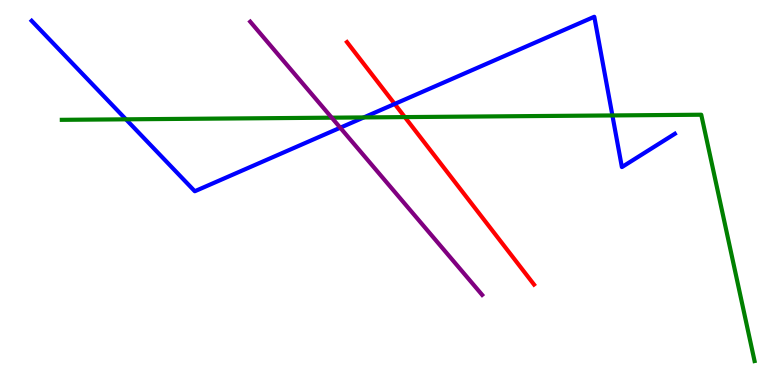[{'lines': ['blue', 'red'], 'intersections': [{'x': 5.09, 'y': 7.3}]}, {'lines': ['green', 'red'], 'intersections': [{'x': 5.22, 'y': 6.96}]}, {'lines': ['purple', 'red'], 'intersections': []}, {'lines': ['blue', 'green'], 'intersections': [{'x': 1.63, 'y': 6.9}, {'x': 4.69, 'y': 6.95}, {'x': 7.9, 'y': 7.0}]}, {'lines': ['blue', 'purple'], 'intersections': [{'x': 4.39, 'y': 6.68}]}, {'lines': ['green', 'purple'], 'intersections': [{'x': 4.28, 'y': 6.94}]}]